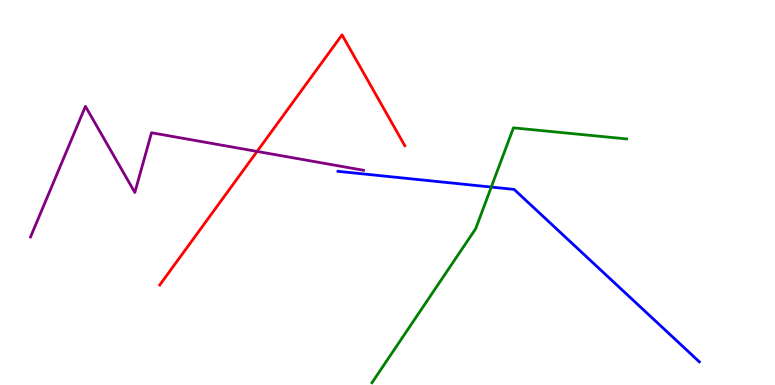[{'lines': ['blue', 'red'], 'intersections': []}, {'lines': ['green', 'red'], 'intersections': []}, {'lines': ['purple', 'red'], 'intersections': [{'x': 3.32, 'y': 6.07}]}, {'lines': ['blue', 'green'], 'intersections': [{'x': 6.34, 'y': 5.14}]}, {'lines': ['blue', 'purple'], 'intersections': []}, {'lines': ['green', 'purple'], 'intersections': []}]